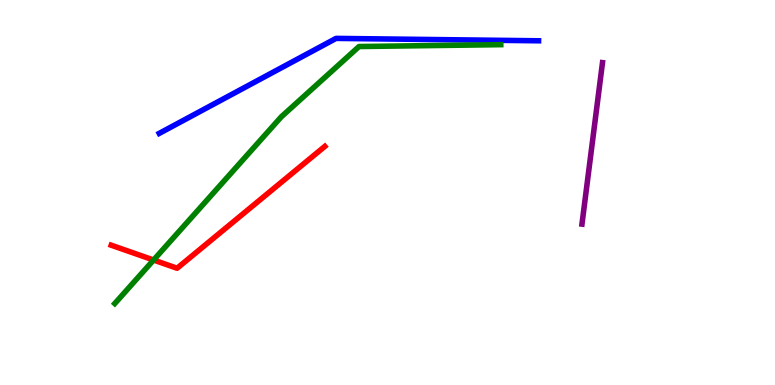[{'lines': ['blue', 'red'], 'intersections': []}, {'lines': ['green', 'red'], 'intersections': [{'x': 1.98, 'y': 3.25}]}, {'lines': ['purple', 'red'], 'intersections': []}, {'lines': ['blue', 'green'], 'intersections': []}, {'lines': ['blue', 'purple'], 'intersections': []}, {'lines': ['green', 'purple'], 'intersections': []}]